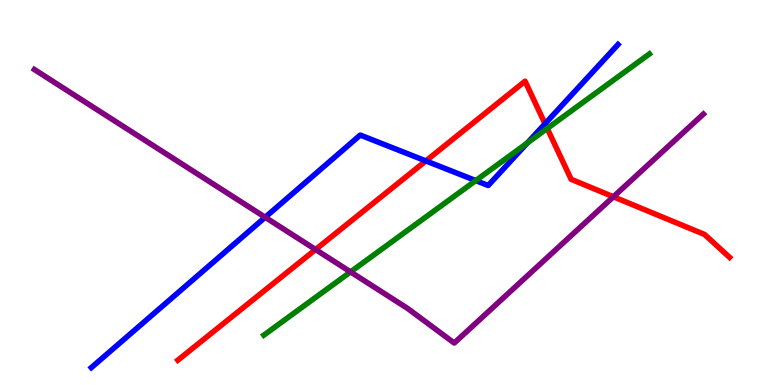[{'lines': ['blue', 'red'], 'intersections': [{'x': 5.49, 'y': 5.82}, {'x': 7.03, 'y': 6.79}]}, {'lines': ['green', 'red'], 'intersections': [{'x': 7.06, 'y': 6.66}]}, {'lines': ['purple', 'red'], 'intersections': [{'x': 4.07, 'y': 3.52}, {'x': 7.91, 'y': 4.89}]}, {'lines': ['blue', 'green'], 'intersections': [{'x': 6.14, 'y': 5.31}, {'x': 6.8, 'y': 6.29}]}, {'lines': ['blue', 'purple'], 'intersections': [{'x': 3.42, 'y': 4.36}]}, {'lines': ['green', 'purple'], 'intersections': [{'x': 4.52, 'y': 2.94}]}]